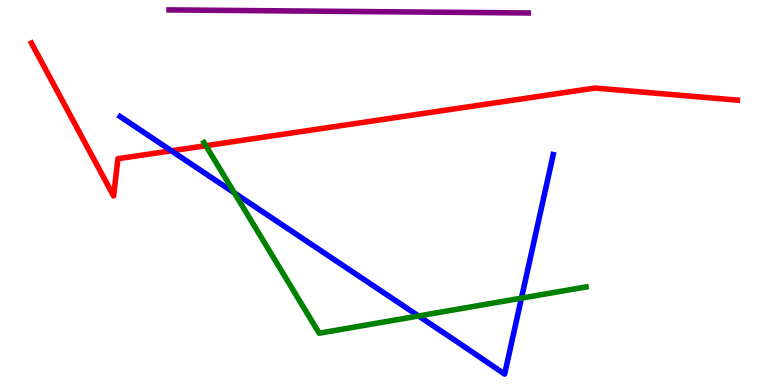[{'lines': ['blue', 'red'], 'intersections': [{'x': 2.21, 'y': 6.08}]}, {'lines': ['green', 'red'], 'intersections': [{'x': 2.66, 'y': 6.22}]}, {'lines': ['purple', 'red'], 'intersections': []}, {'lines': ['blue', 'green'], 'intersections': [{'x': 3.02, 'y': 4.99}, {'x': 5.4, 'y': 1.79}, {'x': 6.73, 'y': 2.26}]}, {'lines': ['blue', 'purple'], 'intersections': []}, {'lines': ['green', 'purple'], 'intersections': []}]